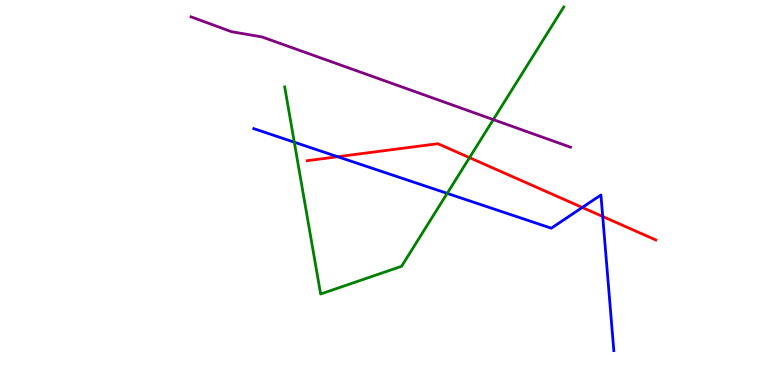[{'lines': ['blue', 'red'], 'intersections': [{'x': 4.36, 'y': 5.93}, {'x': 7.51, 'y': 4.61}, {'x': 7.78, 'y': 4.38}]}, {'lines': ['green', 'red'], 'intersections': [{'x': 6.06, 'y': 5.9}]}, {'lines': ['purple', 'red'], 'intersections': []}, {'lines': ['blue', 'green'], 'intersections': [{'x': 3.8, 'y': 6.31}, {'x': 5.77, 'y': 4.98}]}, {'lines': ['blue', 'purple'], 'intersections': []}, {'lines': ['green', 'purple'], 'intersections': [{'x': 6.37, 'y': 6.89}]}]